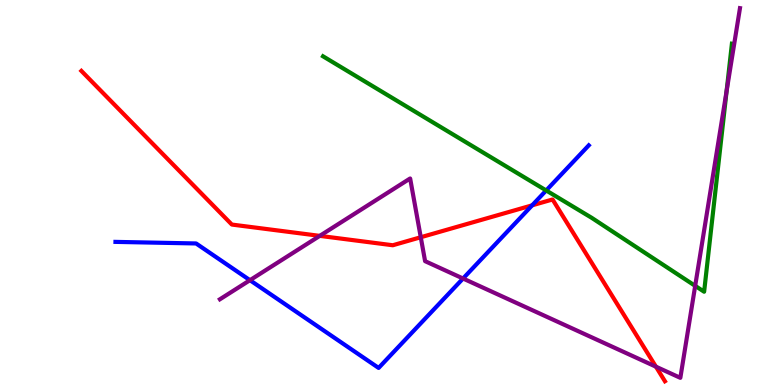[{'lines': ['blue', 'red'], 'intersections': [{'x': 6.87, 'y': 4.67}]}, {'lines': ['green', 'red'], 'intersections': []}, {'lines': ['purple', 'red'], 'intersections': [{'x': 4.13, 'y': 3.87}, {'x': 5.43, 'y': 3.84}, {'x': 8.46, 'y': 0.476}]}, {'lines': ['blue', 'green'], 'intersections': [{'x': 7.05, 'y': 5.05}]}, {'lines': ['blue', 'purple'], 'intersections': [{'x': 3.23, 'y': 2.72}, {'x': 5.97, 'y': 2.77}]}, {'lines': ['green', 'purple'], 'intersections': [{'x': 8.97, 'y': 2.58}, {'x': 9.38, 'y': 7.64}]}]